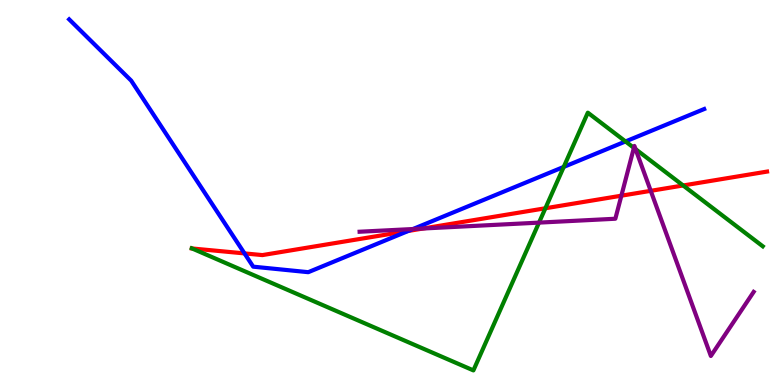[{'lines': ['blue', 'red'], 'intersections': [{'x': 3.15, 'y': 3.42}, {'x': 5.27, 'y': 4.0}]}, {'lines': ['green', 'red'], 'intersections': [{'x': 2.48, 'y': 3.55}, {'x': 7.04, 'y': 4.59}, {'x': 8.81, 'y': 5.18}]}, {'lines': ['purple', 'red'], 'intersections': [{'x': 5.46, 'y': 4.06}, {'x': 8.02, 'y': 4.92}, {'x': 8.4, 'y': 5.04}]}, {'lines': ['blue', 'green'], 'intersections': [{'x': 7.27, 'y': 5.66}, {'x': 8.07, 'y': 6.33}]}, {'lines': ['blue', 'purple'], 'intersections': [{'x': 5.33, 'y': 4.05}]}, {'lines': ['green', 'purple'], 'intersections': [{'x': 6.95, 'y': 4.22}, {'x': 8.18, 'y': 6.16}, {'x': 8.2, 'y': 6.13}]}]